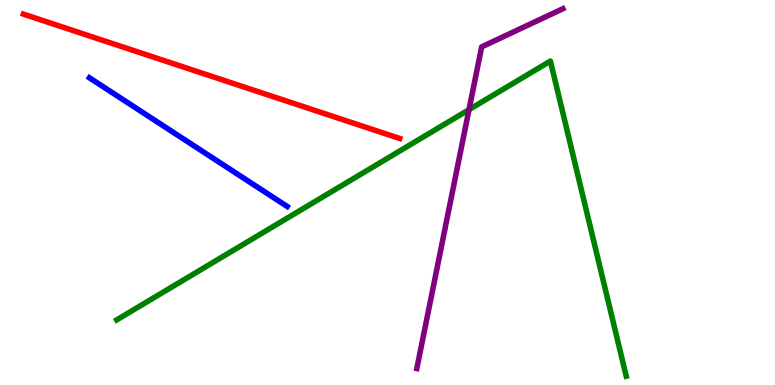[{'lines': ['blue', 'red'], 'intersections': []}, {'lines': ['green', 'red'], 'intersections': []}, {'lines': ['purple', 'red'], 'intersections': []}, {'lines': ['blue', 'green'], 'intersections': []}, {'lines': ['blue', 'purple'], 'intersections': []}, {'lines': ['green', 'purple'], 'intersections': [{'x': 6.05, 'y': 7.15}]}]